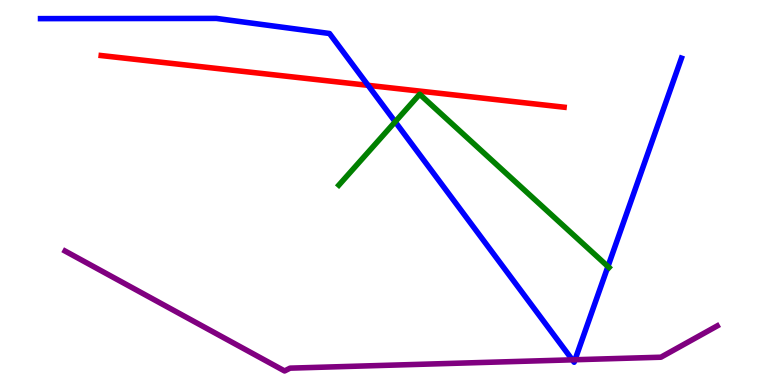[{'lines': ['blue', 'red'], 'intersections': [{'x': 4.75, 'y': 7.78}]}, {'lines': ['green', 'red'], 'intersections': []}, {'lines': ['purple', 'red'], 'intersections': []}, {'lines': ['blue', 'green'], 'intersections': [{'x': 5.1, 'y': 6.84}, {'x': 7.84, 'y': 3.08}]}, {'lines': ['blue', 'purple'], 'intersections': [{'x': 7.39, 'y': 0.654}, {'x': 7.42, 'y': 0.656}]}, {'lines': ['green', 'purple'], 'intersections': []}]